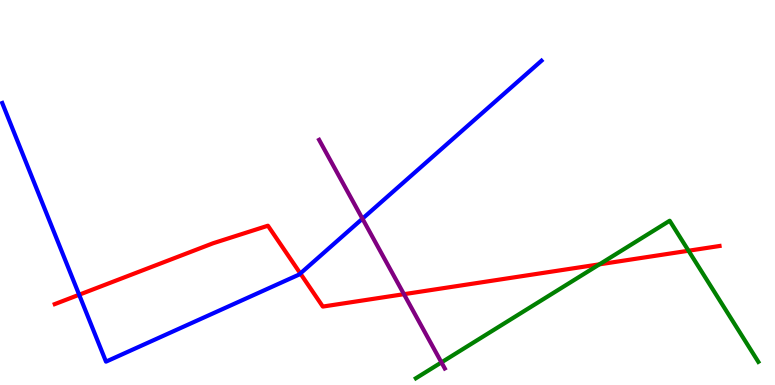[{'lines': ['blue', 'red'], 'intersections': [{'x': 1.02, 'y': 2.34}, {'x': 3.88, 'y': 2.9}]}, {'lines': ['green', 'red'], 'intersections': [{'x': 7.73, 'y': 3.13}, {'x': 8.88, 'y': 3.49}]}, {'lines': ['purple', 'red'], 'intersections': [{'x': 5.21, 'y': 2.36}]}, {'lines': ['blue', 'green'], 'intersections': []}, {'lines': ['blue', 'purple'], 'intersections': [{'x': 4.68, 'y': 4.32}]}, {'lines': ['green', 'purple'], 'intersections': [{'x': 5.7, 'y': 0.587}]}]